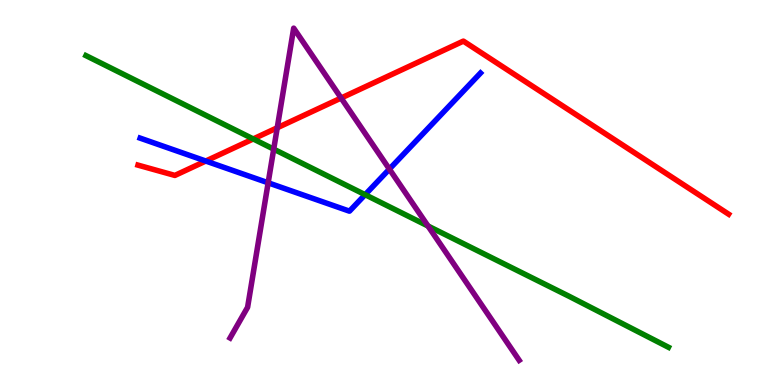[{'lines': ['blue', 'red'], 'intersections': [{'x': 2.66, 'y': 5.82}]}, {'lines': ['green', 'red'], 'intersections': [{'x': 3.27, 'y': 6.39}]}, {'lines': ['purple', 'red'], 'intersections': [{'x': 3.58, 'y': 6.68}, {'x': 4.4, 'y': 7.45}]}, {'lines': ['blue', 'green'], 'intersections': [{'x': 4.71, 'y': 4.94}]}, {'lines': ['blue', 'purple'], 'intersections': [{'x': 3.46, 'y': 5.25}, {'x': 5.02, 'y': 5.61}]}, {'lines': ['green', 'purple'], 'intersections': [{'x': 3.53, 'y': 6.13}, {'x': 5.52, 'y': 4.13}]}]